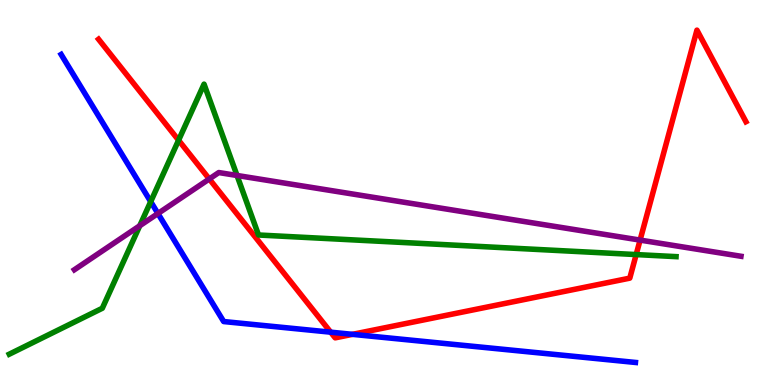[{'lines': ['blue', 'red'], 'intersections': [{'x': 4.27, 'y': 1.37}, {'x': 4.55, 'y': 1.32}]}, {'lines': ['green', 'red'], 'intersections': [{'x': 2.3, 'y': 6.36}, {'x': 8.21, 'y': 3.39}]}, {'lines': ['purple', 'red'], 'intersections': [{'x': 2.7, 'y': 5.35}, {'x': 8.26, 'y': 3.76}]}, {'lines': ['blue', 'green'], 'intersections': [{'x': 1.94, 'y': 4.76}]}, {'lines': ['blue', 'purple'], 'intersections': [{'x': 2.04, 'y': 4.45}]}, {'lines': ['green', 'purple'], 'intersections': [{'x': 1.8, 'y': 4.14}, {'x': 3.06, 'y': 5.44}]}]